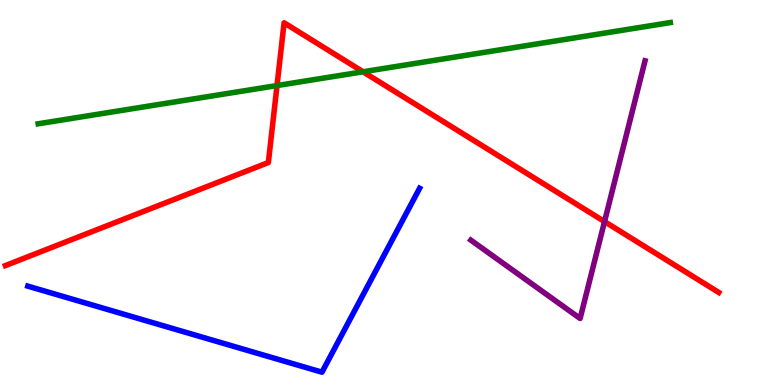[{'lines': ['blue', 'red'], 'intersections': []}, {'lines': ['green', 'red'], 'intersections': [{'x': 3.57, 'y': 7.78}, {'x': 4.68, 'y': 8.14}]}, {'lines': ['purple', 'red'], 'intersections': [{'x': 7.8, 'y': 4.24}]}, {'lines': ['blue', 'green'], 'intersections': []}, {'lines': ['blue', 'purple'], 'intersections': []}, {'lines': ['green', 'purple'], 'intersections': []}]